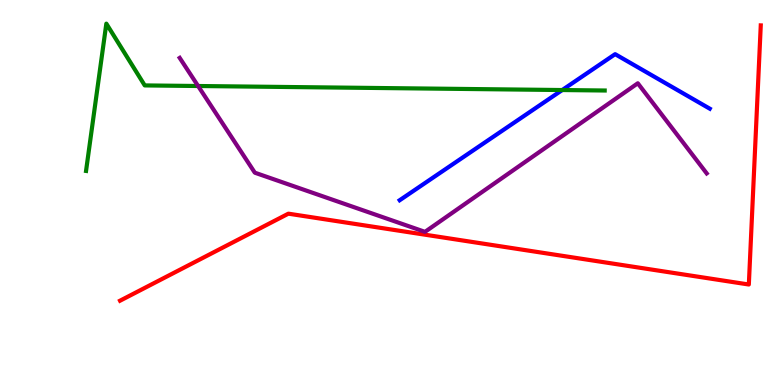[{'lines': ['blue', 'red'], 'intersections': []}, {'lines': ['green', 'red'], 'intersections': []}, {'lines': ['purple', 'red'], 'intersections': []}, {'lines': ['blue', 'green'], 'intersections': [{'x': 7.25, 'y': 7.66}]}, {'lines': ['blue', 'purple'], 'intersections': []}, {'lines': ['green', 'purple'], 'intersections': [{'x': 2.56, 'y': 7.77}]}]